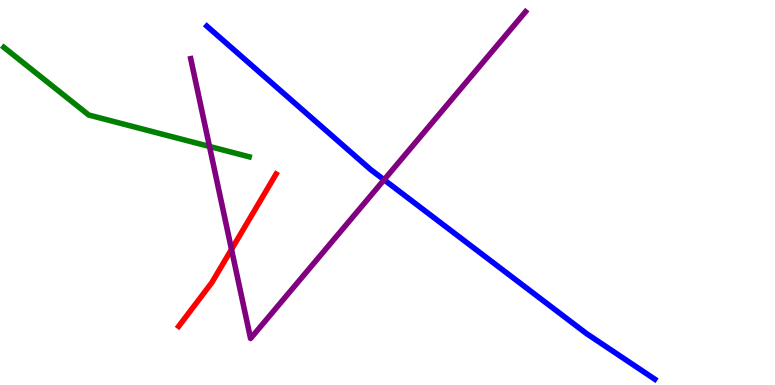[{'lines': ['blue', 'red'], 'intersections': []}, {'lines': ['green', 'red'], 'intersections': []}, {'lines': ['purple', 'red'], 'intersections': [{'x': 2.99, 'y': 3.52}]}, {'lines': ['blue', 'green'], 'intersections': []}, {'lines': ['blue', 'purple'], 'intersections': [{'x': 4.96, 'y': 5.33}]}, {'lines': ['green', 'purple'], 'intersections': [{'x': 2.7, 'y': 6.2}]}]